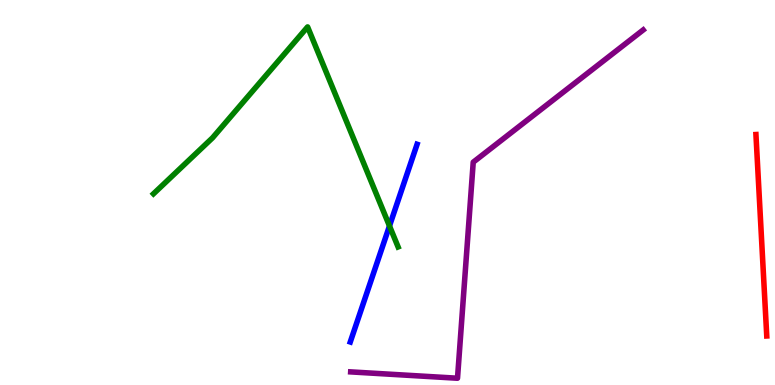[{'lines': ['blue', 'red'], 'intersections': []}, {'lines': ['green', 'red'], 'intersections': []}, {'lines': ['purple', 'red'], 'intersections': []}, {'lines': ['blue', 'green'], 'intersections': [{'x': 5.03, 'y': 4.13}]}, {'lines': ['blue', 'purple'], 'intersections': []}, {'lines': ['green', 'purple'], 'intersections': []}]